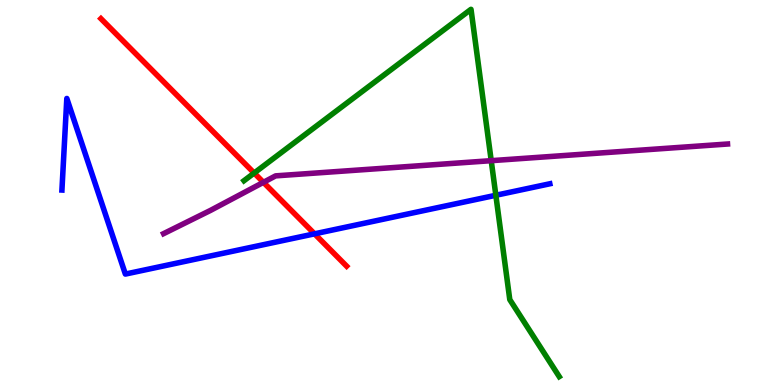[{'lines': ['blue', 'red'], 'intersections': [{'x': 4.06, 'y': 3.93}]}, {'lines': ['green', 'red'], 'intersections': [{'x': 3.28, 'y': 5.51}]}, {'lines': ['purple', 'red'], 'intersections': [{'x': 3.4, 'y': 5.26}]}, {'lines': ['blue', 'green'], 'intersections': [{'x': 6.4, 'y': 4.93}]}, {'lines': ['blue', 'purple'], 'intersections': []}, {'lines': ['green', 'purple'], 'intersections': [{'x': 6.34, 'y': 5.83}]}]